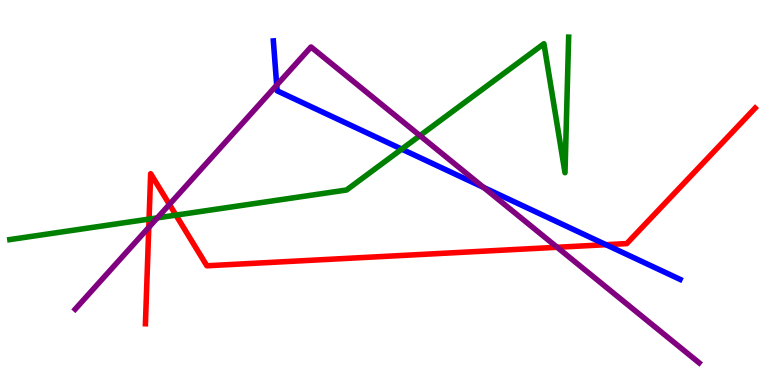[{'lines': ['blue', 'red'], 'intersections': [{'x': 7.82, 'y': 3.64}]}, {'lines': ['green', 'red'], 'intersections': [{'x': 1.92, 'y': 4.31}, {'x': 2.27, 'y': 4.41}]}, {'lines': ['purple', 'red'], 'intersections': [{'x': 1.92, 'y': 4.09}, {'x': 2.19, 'y': 4.69}, {'x': 7.19, 'y': 3.58}]}, {'lines': ['blue', 'green'], 'intersections': [{'x': 5.18, 'y': 6.13}]}, {'lines': ['blue', 'purple'], 'intersections': [{'x': 3.57, 'y': 7.79}, {'x': 6.24, 'y': 5.13}]}, {'lines': ['green', 'purple'], 'intersections': [{'x': 2.03, 'y': 4.34}, {'x': 5.42, 'y': 6.48}]}]